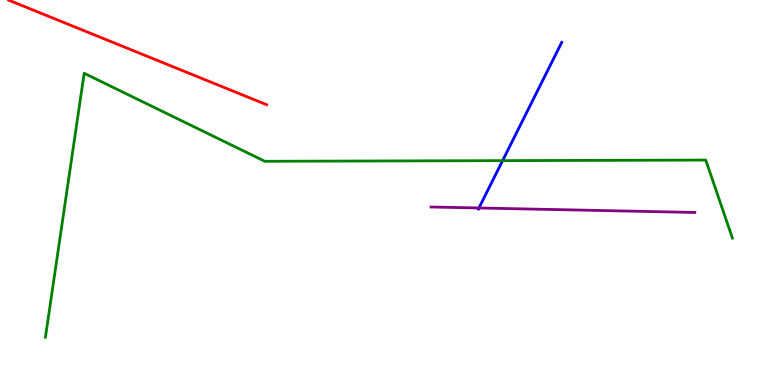[{'lines': ['blue', 'red'], 'intersections': []}, {'lines': ['green', 'red'], 'intersections': []}, {'lines': ['purple', 'red'], 'intersections': []}, {'lines': ['blue', 'green'], 'intersections': [{'x': 6.49, 'y': 5.83}]}, {'lines': ['blue', 'purple'], 'intersections': [{'x': 6.18, 'y': 4.6}]}, {'lines': ['green', 'purple'], 'intersections': []}]